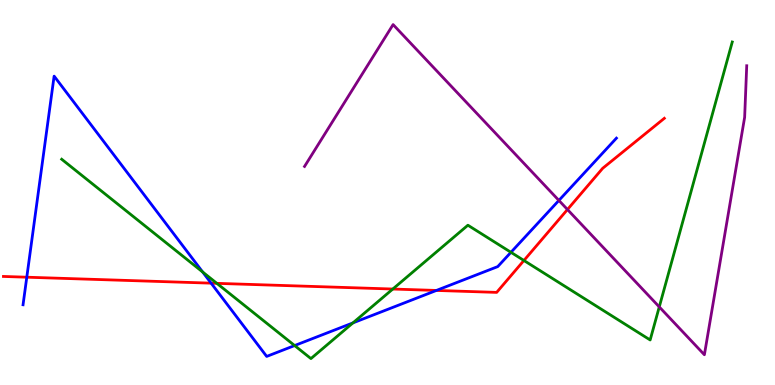[{'lines': ['blue', 'red'], 'intersections': [{'x': 0.346, 'y': 2.8}, {'x': 2.72, 'y': 2.65}, {'x': 5.63, 'y': 2.46}]}, {'lines': ['green', 'red'], 'intersections': [{'x': 2.8, 'y': 2.64}, {'x': 5.07, 'y': 2.49}, {'x': 6.76, 'y': 3.23}]}, {'lines': ['purple', 'red'], 'intersections': [{'x': 7.32, 'y': 4.56}]}, {'lines': ['blue', 'green'], 'intersections': [{'x': 2.61, 'y': 2.94}, {'x': 3.8, 'y': 1.02}, {'x': 4.55, 'y': 1.61}, {'x': 6.59, 'y': 3.45}]}, {'lines': ['blue', 'purple'], 'intersections': [{'x': 7.21, 'y': 4.79}]}, {'lines': ['green', 'purple'], 'intersections': [{'x': 8.51, 'y': 2.03}]}]